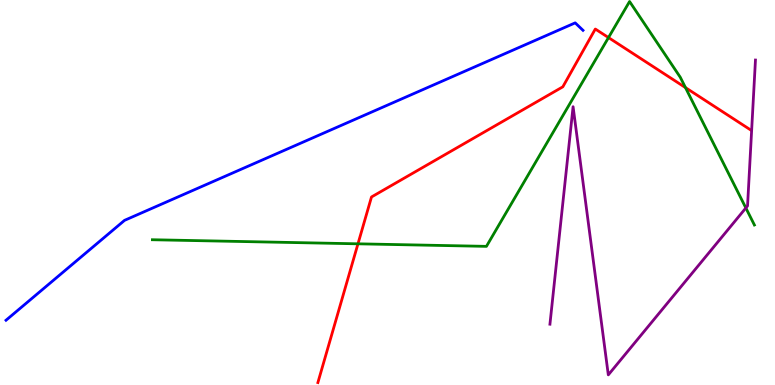[{'lines': ['blue', 'red'], 'intersections': []}, {'lines': ['green', 'red'], 'intersections': [{'x': 4.62, 'y': 3.67}, {'x': 7.85, 'y': 9.02}, {'x': 8.84, 'y': 7.72}]}, {'lines': ['purple', 'red'], 'intersections': []}, {'lines': ['blue', 'green'], 'intersections': []}, {'lines': ['blue', 'purple'], 'intersections': []}, {'lines': ['green', 'purple'], 'intersections': [{'x': 9.62, 'y': 4.6}]}]